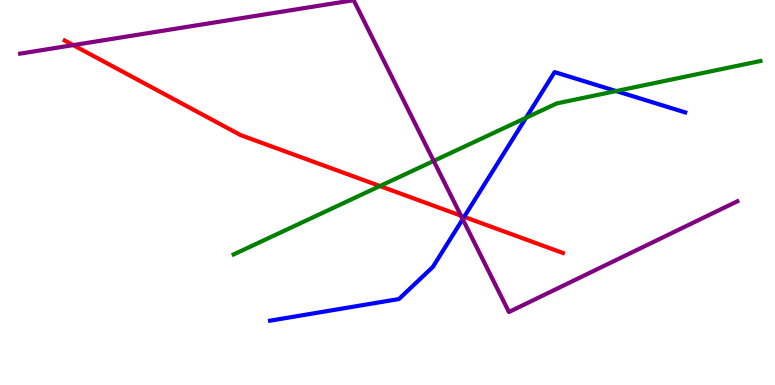[{'lines': ['blue', 'red'], 'intersections': [{'x': 5.99, 'y': 4.37}]}, {'lines': ['green', 'red'], 'intersections': [{'x': 4.9, 'y': 5.17}]}, {'lines': ['purple', 'red'], 'intersections': [{'x': 0.945, 'y': 8.83}, {'x': 5.95, 'y': 4.4}]}, {'lines': ['blue', 'green'], 'intersections': [{'x': 6.79, 'y': 6.94}, {'x': 7.95, 'y': 7.63}]}, {'lines': ['blue', 'purple'], 'intersections': [{'x': 5.97, 'y': 4.31}]}, {'lines': ['green', 'purple'], 'intersections': [{'x': 5.6, 'y': 5.82}]}]